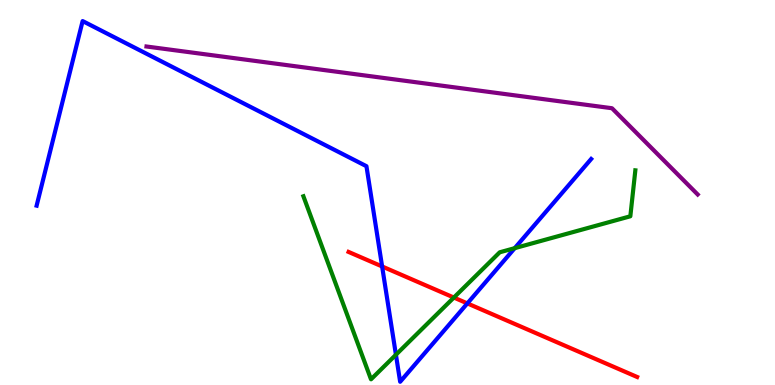[{'lines': ['blue', 'red'], 'intersections': [{'x': 4.93, 'y': 3.08}, {'x': 6.03, 'y': 2.12}]}, {'lines': ['green', 'red'], 'intersections': [{'x': 5.86, 'y': 2.27}]}, {'lines': ['purple', 'red'], 'intersections': []}, {'lines': ['blue', 'green'], 'intersections': [{'x': 5.11, 'y': 0.786}, {'x': 6.64, 'y': 3.55}]}, {'lines': ['blue', 'purple'], 'intersections': []}, {'lines': ['green', 'purple'], 'intersections': []}]